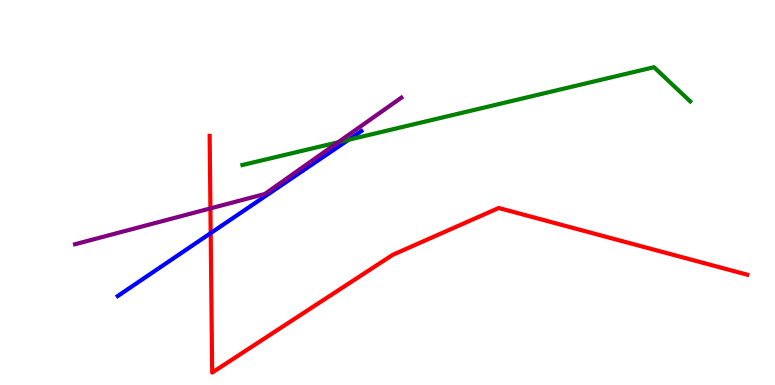[{'lines': ['blue', 'red'], 'intersections': [{'x': 2.72, 'y': 3.94}]}, {'lines': ['green', 'red'], 'intersections': []}, {'lines': ['purple', 'red'], 'intersections': [{'x': 2.72, 'y': 4.59}]}, {'lines': ['blue', 'green'], 'intersections': [{'x': 4.5, 'y': 6.37}]}, {'lines': ['blue', 'purple'], 'intersections': []}, {'lines': ['green', 'purple'], 'intersections': [{'x': 4.36, 'y': 6.31}]}]